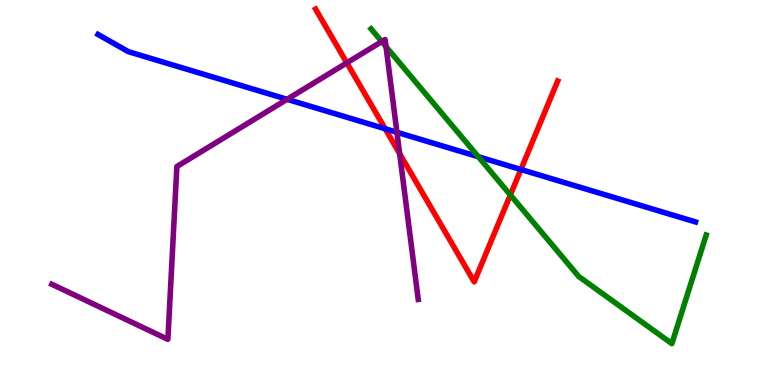[{'lines': ['blue', 'red'], 'intersections': [{'x': 4.97, 'y': 6.66}, {'x': 6.72, 'y': 5.6}]}, {'lines': ['green', 'red'], 'intersections': [{'x': 6.58, 'y': 4.94}]}, {'lines': ['purple', 'red'], 'intersections': [{'x': 4.48, 'y': 8.37}, {'x': 5.16, 'y': 6.01}]}, {'lines': ['blue', 'green'], 'intersections': [{'x': 6.17, 'y': 5.93}]}, {'lines': ['blue', 'purple'], 'intersections': [{'x': 3.7, 'y': 7.42}, {'x': 5.12, 'y': 6.56}]}, {'lines': ['green', 'purple'], 'intersections': [{'x': 4.93, 'y': 8.92}, {'x': 4.98, 'y': 8.79}]}]